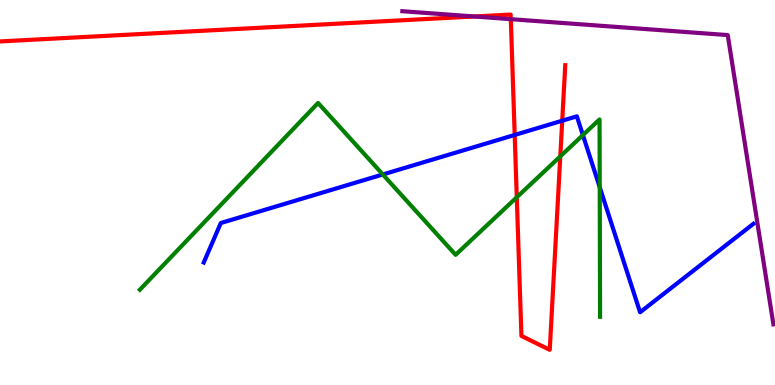[{'lines': ['blue', 'red'], 'intersections': [{'x': 6.64, 'y': 6.49}, {'x': 7.25, 'y': 6.86}]}, {'lines': ['green', 'red'], 'intersections': [{'x': 6.67, 'y': 4.88}, {'x': 7.23, 'y': 5.94}]}, {'lines': ['purple', 'red'], 'intersections': [{'x': 6.12, 'y': 9.57}, {'x': 6.59, 'y': 9.5}]}, {'lines': ['blue', 'green'], 'intersections': [{'x': 4.94, 'y': 5.47}, {'x': 7.52, 'y': 6.49}, {'x': 7.74, 'y': 5.14}]}, {'lines': ['blue', 'purple'], 'intersections': []}, {'lines': ['green', 'purple'], 'intersections': []}]